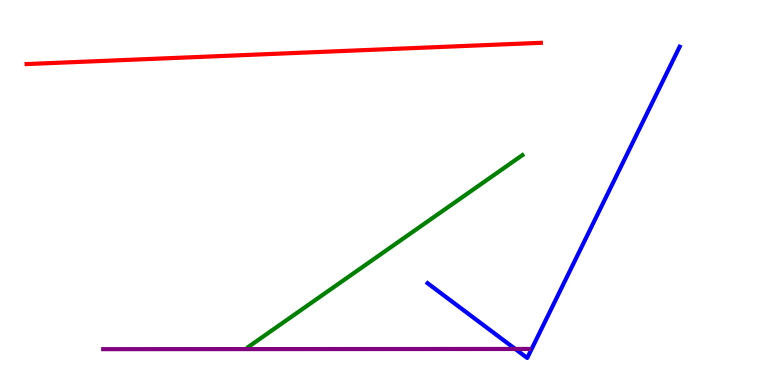[{'lines': ['blue', 'red'], 'intersections': []}, {'lines': ['green', 'red'], 'intersections': []}, {'lines': ['purple', 'red'], 'intersections': []}, {'lines': ['blue', 'green'], 'intersections': []}, {'lines': ['blue', 'purple'], 'intersections': [{'x': 6.65, 'y': 0.936}]}, {'lines': ['green', 'purple'], 'intersections': []}]